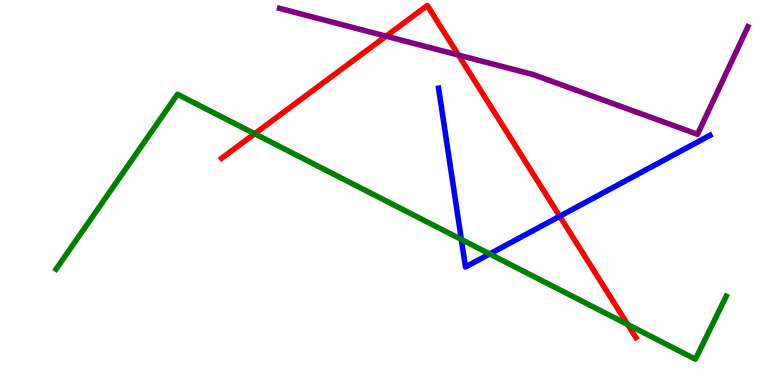[{'lines': ['blue', 'red'], 'intersections': [{'x': 7.22, 'y': 4.38}]}, {'lines': ['green', 'red'], 'intersections': [{'x': 3.29, 'y': 6.53}, {'x': 8.1, 'y': 1.57}]}, {'lines': ['purple', 'red'], 'intersections': [{'x': 4.98, 'y': 9.06}, {'x': 5.92, 'y': 8.57}]}, {'lines': ['blue', 'green'], 'intersections': [{'x': 5.95, 'y': 3.78}, {'x': 6.32, 'y': 3.4}]}, {'lines': ['blue', 'purple'], 'intersections': []}, {'lines': ['green', 'purple'], 'intersections': []}]